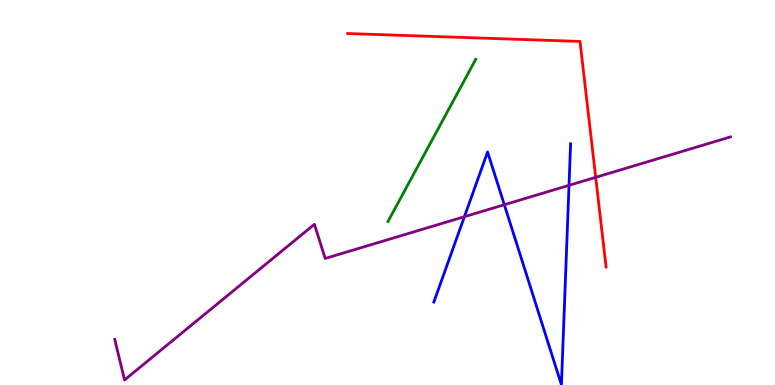[{'lines': ['blue', 'red'], 'intersections': []}, {'lines': ['green', 'red'], 'intersections': []}, {'lines': ['purple', 'red'], 'intersections': [{'x': 7.69, 'y': 5.39}]}, {'lines': ['blue', 'green'], 'intersections': []}, {'lines': ['blue', 'purple'], 'intersections': [{'x': 5.99, 'y': 4.37}, {'x': 6.51, 'y': 4.68}, {'x': 7.34, 'y': 5.19}]}, {'lines': ['green', 'purple'], 'intersections': []}]